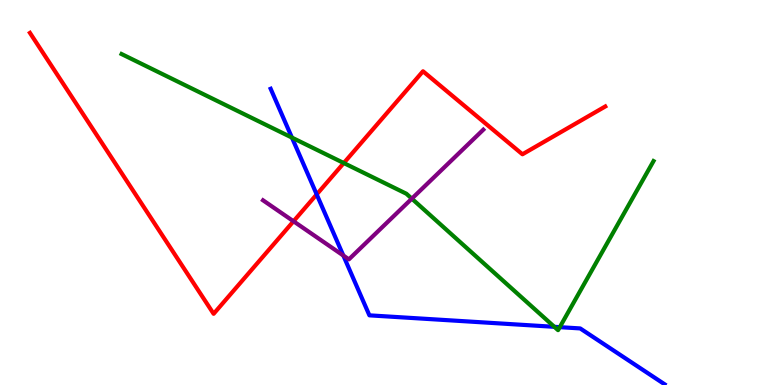[{'lines': ['blue', 'red'], 'intersections': [{'x': 4.09, 'y': 4.95}]}, {'lines': ['green', 'red'], 'intersections': [{'x': 4.44, 'y': 5.77}]}, {'lines': ['purple', 'red'], 'intersections': [{'x': 3.79, 'y': 4.25}]}, {'lines': ['blue', 'green'], 'intersections': [{'x': 3.77, 'y': 6.43}, {'x': 7.15, 'y': 1.51}, {'x': 7.22, 'y': 1.5}]}, {'lines': ['blue', 'purple'], 'intersections': [{'x': 4.43, 'y': 3.36}]}, {'lines': ['green', 'purple'], 'intersections': [{'x': 5.31, 'y': 4.84}]}]